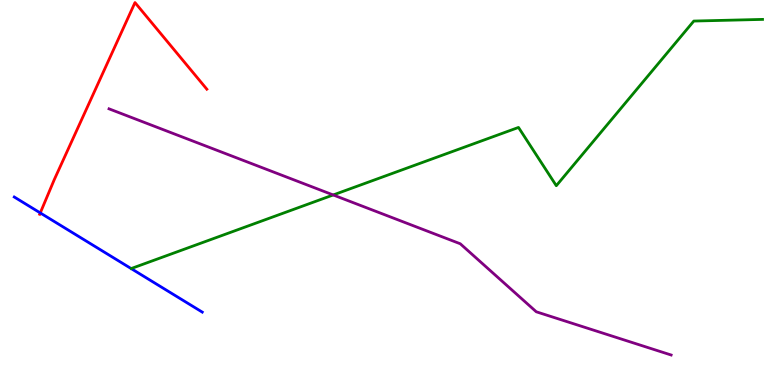[{'lines': ['blue', 'red'], 'intersections': [{'x': 0.52, 'y': 4.47}]}, {'lines': ['green', 'red'], 'intersections': []}, {'lines': ['purple', 'red'], 'intersections': []}, {'lines': ['blue', 'green'], 'intersections': []}, {'lines': ['blue', 'purple'], 'intersections': []}, {'lines': ['green', 'purple'], 'intersections': [{'x': 4.3, 'y': 4.94}]}]